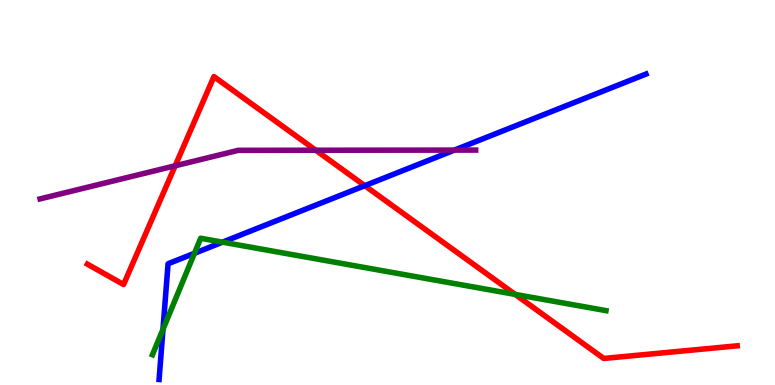[{'lines': ['blue', 'red'], 'intersections': [{'x': 4.71, 'y': 5.18}]}, {'lines': ['green', 'red'], 'intersections': [{'x': 6.65, 'y': 2.35}]}, {'lines': ['purple', 'red'], 'intersections': [{'x': 2.26, 'y': 5.69}, {'x': 4.07, 'y': 6.1}]}, {'lines': ['blue', 'green'], 'intersections': [{'x': 2.1, 'y': 1.45}, {'x': 2.51, 'y': 3.42}, {'x': 2.87, 'y': 3.71}]}, {'lines': ['blue', 'purple'], 'intersections': [{'x': 5.86, 'y': 6.1}]}, {'lines': ['green', 'purple'], 'intersections': []}]